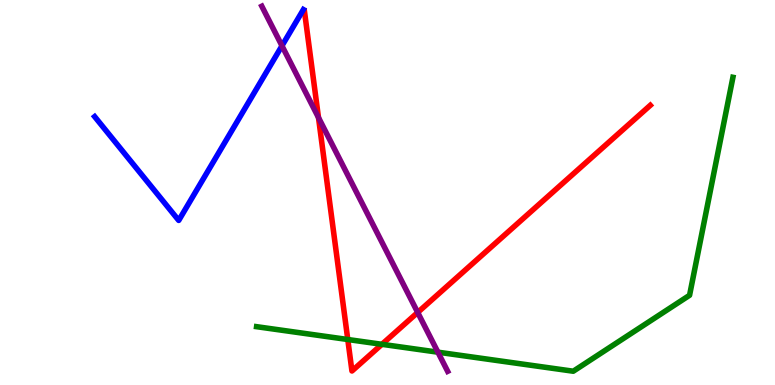[{'lines': ['blue', 'red'], 'intersections': []}, {'lines': ['green', 'red'], 'intersections': [{'x': 4.49, 'y': 1.18}, {'x': 4.93, 'y': 1.06}]}, {'lines': ['purple', 'red'], 'intersections': [{'x': 4.11, 'y': 6.95}, {'x': 5.39, 'y': 1.88}]}, {'lines': ['blue', 'green'], 'intersections': []}, {'lines': ['blue', 'purple'], 'intersections': [{'x': 3.64, 'y': 8.81}]}, {'lines': ['green', 'purple'], 'intersections': [{'x': 5.65, 'y': 0.852}]}]